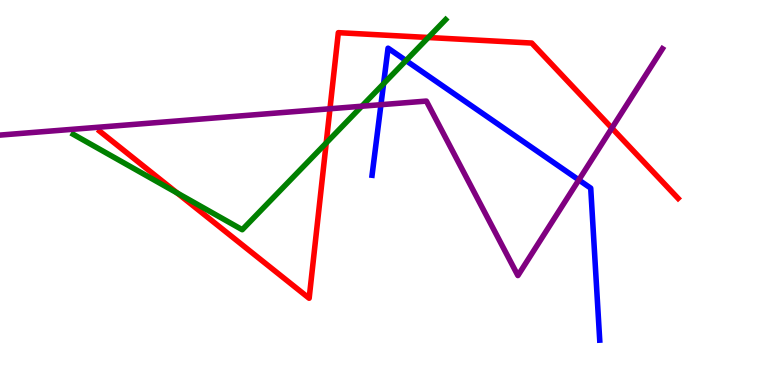[{'lines': ['blue', 'red'], 'intersections': []}, {'lines': ['green', 'red'], 'intersections': [{'x': 2.29, 'y': 4.99}, {'x': 4.21, 'y': 6.29}, {'x': 5.53, 'y': 9.03}]}, {'lines': ['purple', 'red'], 'intersections': [{'x': 4.26, 'y': 7.18}, {'x': 7.9, 'y': 6.67}]}, {'lines': ['blue', 'green'], 'intersections': [{'x': 4.95, 'y': 7.83}, {'x': 5.24, 'y': 8.43}]}, {'lines': ['blue', 'purple'], 'intersections': [{'x': 4.92, 'y': 7.28}, {'x': 7.47, 'y': 5.33}]}, {'lines': ['green', 'purple'], 'intersections': [{'x': 4.67, 'y': 7.24}]}]